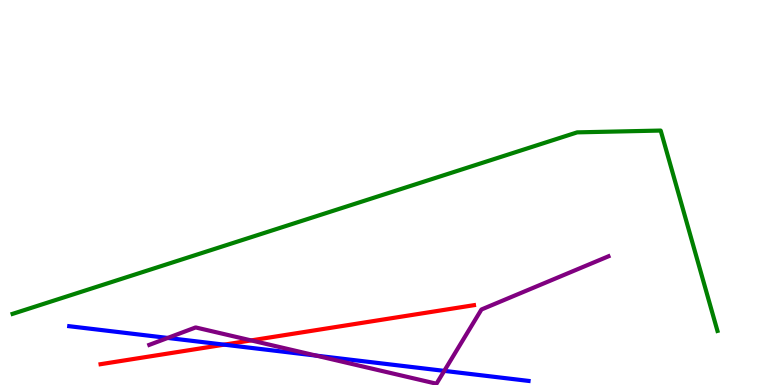[{'lines': ['blue', 'red'], 'intersections': [{'x': 2.89, 'y': 1.05}]}, {'lines': ['green', 'red'], 'intersections': []}, {'lines': ['purple', 'red'], 'intersections': [{'x': 3.24, 'y': 1.16}]}, {'lines': ['blue', 'green'], 'intersections': []}, {'lines': ['blue', 'purple'], 'intersections': [{'x': 2.16, 'y': 1.22}, {'x': 4.08, 'y': 0.763}, {'x': 5.73, 'y': 0.367}]}, {'lines': ['green', 'purple'], 'intersections': []}]